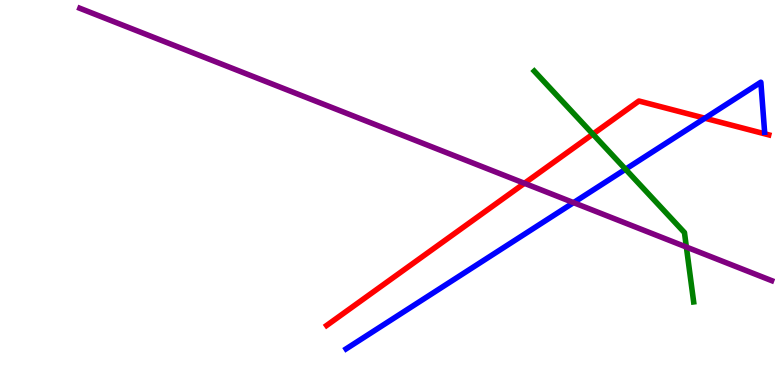[{'lines': ['blue', 'red'], 'intersections': [{'x': 9.1, 'y': 6.93}]}, {'lines': ['green', 'red'], 'intersections': [{'x': 7.65, 'y': 6.52}]}, {'lines': ['purple', 'red'], 'intersections': [{'x': 6.77, 'y': 5.24}]}, {'lines': ['blue', 'green'], 'intersections': [{'x': 8.07, 'y': 5.6}]}, {'lines': ['blue', 'purple'], 'intersections': [{'x': 7.4, 'y': 4.74}]}, {'lines': ['green', 'purple'], 'intersections': [{'x': 8.86, 'y': 3.58}]}]